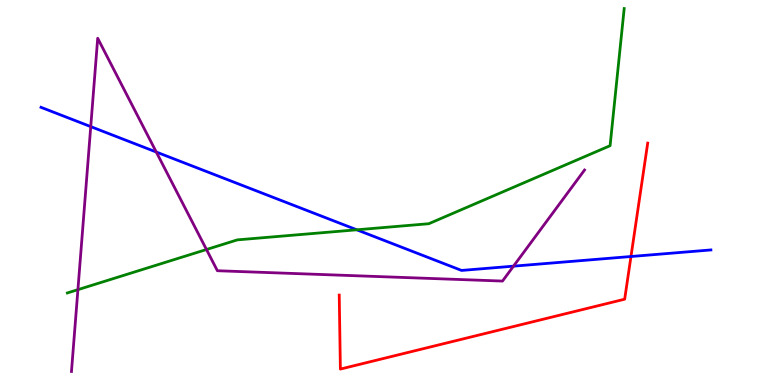[{'lines': ['blue', 'red'], 'intersections': [{'x': 8.14, 'y': 3.34}]}, {'lines': ['green', 'red'], 'intersections': []}, {'lines': ['purple', 'red'], 'intersections': []}, {'lines': ['blue', 'green'], 'intersections': [{'x': 4.6, 'y': 4.03}]}, {'lines': ['blue', 'purple'], 'intersections': [{'x': 1.17, 'y': 6.71}, {'x': 2.02, 'y': 6.05}, {'x': 6.63, 'y': 3.09}]}, {'lines': ['green', 'purple'], 'intersections': [{'x': 1.01, 'y': 2.48}, {'x': 2.66, 'y': 3.52}]}]